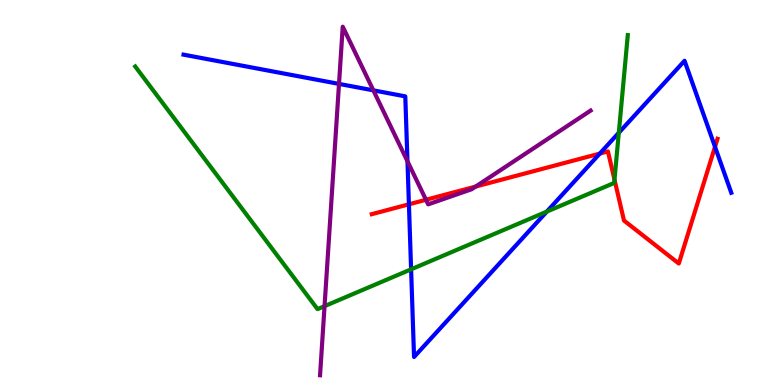[{'lines': ['blue', 'red'], 'intersections': [{'x': 5.28, 'y': 4.69}, {'x': 7.74, 'y': 6.01}, {'x': 9.23, 'y': 6.19}]}, {'lines': ['green', 'red'], 'intersections': [{'x': 7.93, 'y': 5.33}]}, {'lines': ['purple', 'red'], 'intersections': [{'x': 5.5, 'y': 4.81}, {'x': 6.14, 'y': 5.15}]}, {'lines': ['blue', 'green'], 'intersections': [{'x': 5.3, 'y': 3.0}, {'x': 7.06, 'y': 4.5}, {'x': 7.98, 'y': 6.55}]}, {'lines': ['blue', 'purple'], 'intersections': [{'x': 4.37, 'y': 7.82}, {'x': 4.82, 'y': 7.65}, {'x': 5.26, 'y': 5.81}]}, {'lines': ['green', 'purple'], 'intersections': [{'x': 4.19, 'y': 2.05}]}]